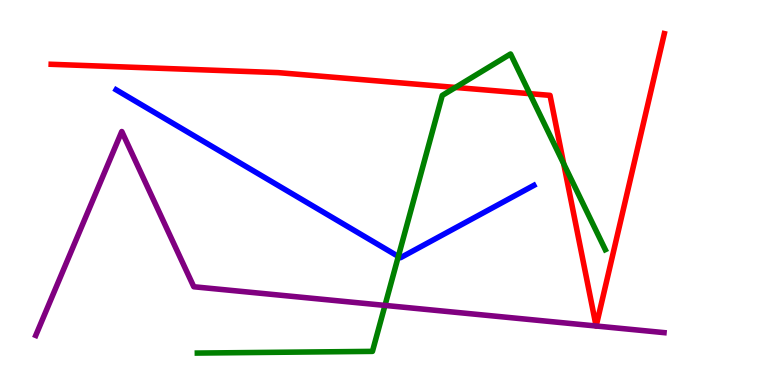[{'lines': ['blue', 'red'], 'intersections': []}, {'lines': ['green', 'red'], 'intersections': [{'x': 5.88, 'y': 7.73}, {'x': 6.84, 'y': 7.57}, {'x': 7.27, 'y': 5.75}]}, {'lines': ['purple', 'red'], 'intersections': [{'x': 7.69, 'y': 1.53}, {'x': 7.69, 'y': 1.53}]}, {'lines': ['blue', 'green'], 'intersections': [{'x': 5.14, 'y': 3.34}]}, {'lines': ['blue', 'purple'], 'intersections': []}, {'lines': ['green', 'purple'], 'intersections': [{'x': 4.97, 'y': 2.07}]}]